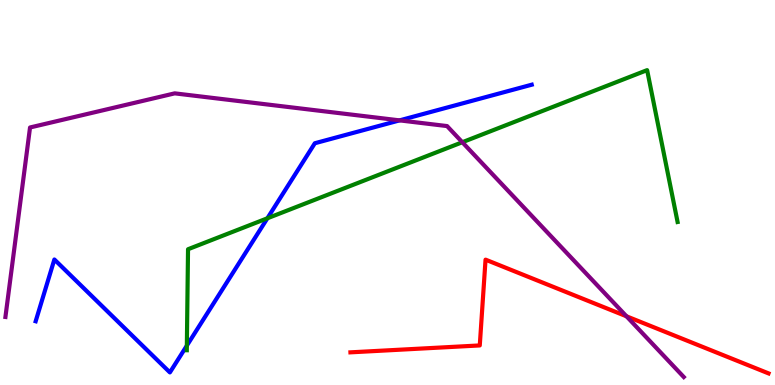[{'lines': ['blue', 'red'], 'intersections': []}, {'lines': ['green', 'red'], 'intersections': []}, {'lines': ['purple', 'red'], 'intersections': [{'x': 8.08, 'y': 1.78}]}, {'lines': ['blue', 'green'], 'intersections': [{'x': 2.41, 'y': 1.02}, {'x': 3.45, 'y': 4.33}]}, {'lines': ['blue', 'purple'], 'intersections': [{'x': 5.16, 'y': 6.87}]}, {'lines': ['green', 'purple'], 'intersections': [{'x': 5.97, 'y': 6.31}]}]